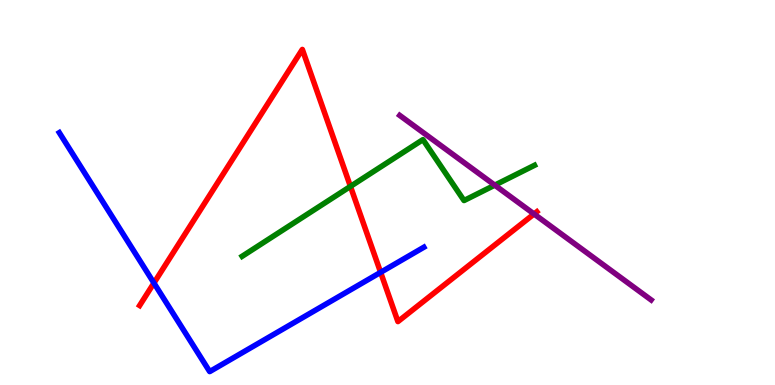[{'lines': ['blue', 'red'], 'intersections': [{'x': 1.99, 'y': 2.65}, {'x': 4.91, 'y': 2.93}]}, {'lines': ['green', 'red'], 'intersections': [{'x': 4.52, 'y': 5.16}]}, {'lines': ['purple', 'red'], 'intersections': [{'x': 6.89, 'y': 4.44}]}, {'lines': ['blue', 'green'], 'intersections': []}, {'lines': ['blue', 'purple'], 'intersections': []}, {'lines': ['green', 'purple'], 'intersections': [{'x': 6.38, 'y': 5.19}]}]